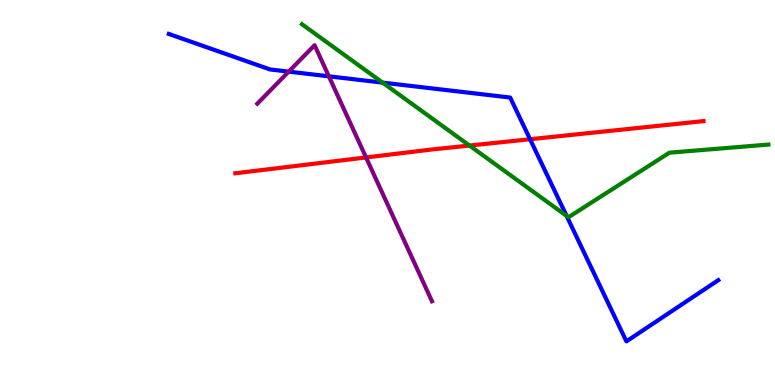[{'lines': ['blue', 'red'], 'intersections': [{'x': 6.84, 'y': 6.38}]}, {'lines': ['green', 'red'], 'intersections': [{'x': 6.06, 'y': 6.22}]}, {'lines': ['purple', 'red'], 'intersections': [{'x': 4.72, 'y': 5.91}]}, {'lines': ['blue', 'green'], 'intersections': [{'x': 4.94, 'y': 7.85}, {'x': 7.31, 'y': 4.39}]}, {'lines': ['blue', 'purple'], 'intersections': [{'x': 3.73, 'y': 8.14}, {'x': 4.24, 'y': 8.02}]}, {'lines': ['green', 'purple'], 'intersections': []}]